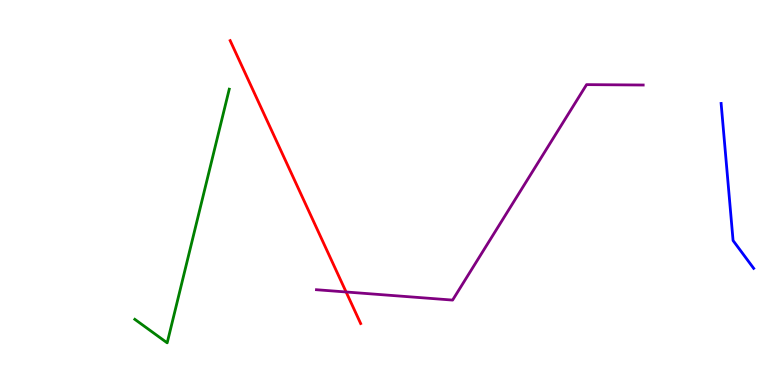[{'lines': ['blue', 'red'], 'intersections': []}, {'lines': ['green', 'red'], 'intersections': []}, {'lines': ['purple', 'red'], 'intersections': [{'x': 4.47, 'y': 2.42}]}, {'lines': ['blue', 'green'], 'intersections': []}, {'lines': ['blue', 'purple'], 'intersections': []}, {'lines': ['green', 'purple'], 'intersections': []}]